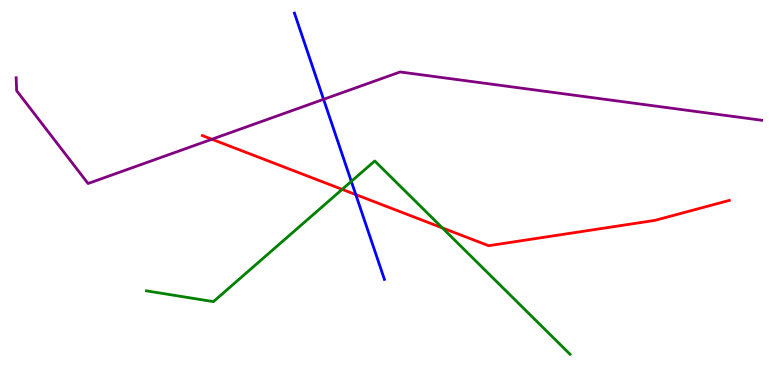[{'lines': ['blue', 'red'], 'intersections': [{'x': 4.59, 'y': 4.95}]}, {'lines': ['green', 'red'], 'intersections': [{'x': 4.42, 'y': 5.08}, {'x': 5.71, 'y': 4.08}]}, {'lines': ['purple', 'red'], 'intersections': [{'x': 2.73, 'y': 6.38}]}, {'lines': ['blue', 'green'], 'intersections': [{'x': 4.53, 'y': 5.29}]}, {'lines': ['blue', 'purple'], 'intersections': [{'x': 4.18, 'y': 7.42}]}, {'lines': ['green', 'purple'], 'intersections': []}]